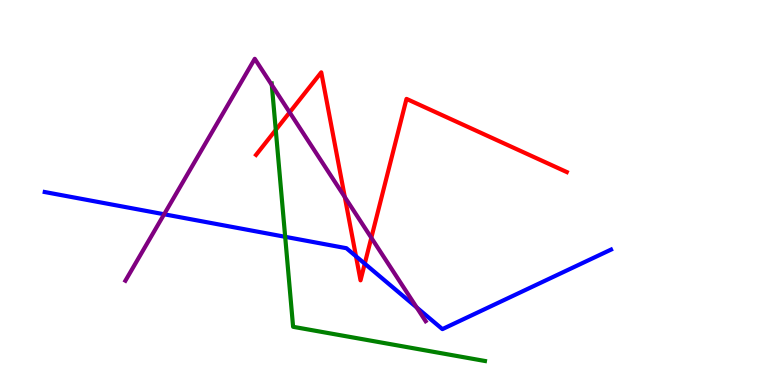[{'lines': ['blue', 'red'], 'intersections': [{'x': 4.59, 'y': 3.34}, {'x': 4.71, 'y': 3.15}]}, {'lines': ['green', 'red'], 'intersections': [{'x': 3.56, 'y': 6.63}]}, {'lines': ['purple', 'red'], 'intersections': [{'x': 3.74, 'y': 7.08}, {'x': 4.45, 'y': 4.88}, {'x': 4.79, 'y': 3.82}]}, {'lines': ['blue', 'green'], 'intersections': [{'x': 3.68, 'y': 3.85}]}, {'lines': ['blue', 'purple'], 'intersections': [{'x': 2.12, 'y': 4.43}, {'x': 5.38, 'y': 2.01}]}, {'lines': ['green', 'purple'], 'intersections': [{'x': 3.51, 'y': 7.79}]}]